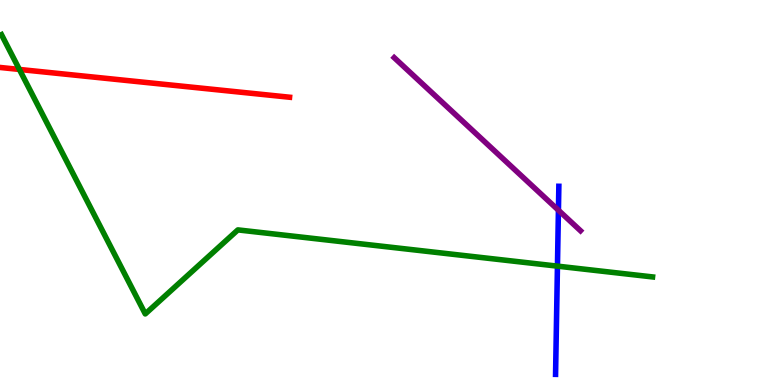[{'lines': ['blue', 'red'], 'intersections': []}, {'lines': ['green', 'red'], 'intersections': [{'x': 0.25, 'y': 8.2}]}, {'lines': ['purple', 'red'], 'intersections': []}, {'lines': ['blue', 'green'], 'intersections': [{'x': 7.19, 'y': 3.09}]}, {'lines': ['blue', 'purple'], 'intersections': [{'x': 7.21, 'y': 4.54}]}, {'lines': ['green', 'purple'], 'intersections': []}]